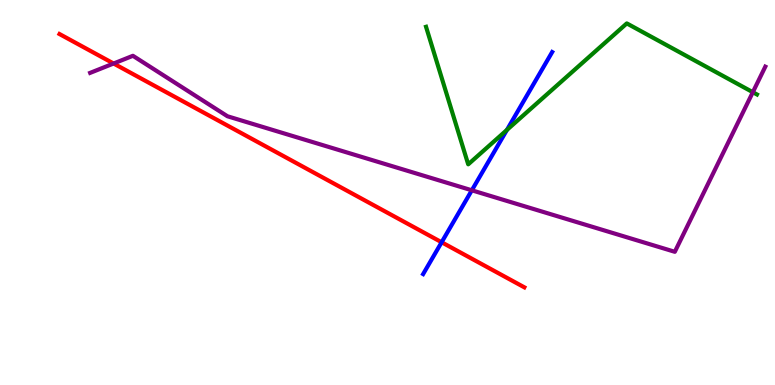[{'lines': ['blue', 'red'], 'intersections': [{'x': 5.7, 'y': 3.71}]}, {'lines': ['green', 'red'], 'intersections': []}, {'lines': ['purple', 'red'], 'intersections': [{'x': 1.47, 'y': 8.35}]}, {'lines': ['blue', 'green'], 'intersections': [{'x': 6.54, 'y': 6.62}]}, {'lines': ['blue', 'purple'], 'intersections': [{'x': 6.09, 'y': 5.06}]}, {'lines': ['green', 'purple'], 'intersections': [{'x': 9.71, 'y': 7.61}]}]